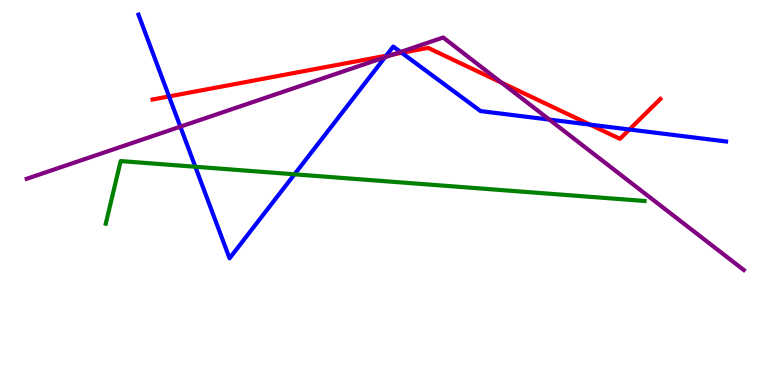[{'lines': ['blue', 'red'], 'intersections': [{'x': 2.18, 'y': 7.5}, {'x': 4.98, 'y': 8.55}, {'x': 5.18, 'y': 8.63}, {'x': 7.61, 'y': 6.76}, {'x': 8.12, 'y': 6.64}]}, {'lines': ['green', 'red'], 'intersections': []}, {'lines': ['purple', 'red'], 'intersections': [{'x': 5.08, 'y': 8.59}, {'x': 6.47, 'y': 7.85}]}, {'lines': ['blue', 'green'], 'intersections': [{'x': 2.52, 'y': 5.67}, {'x': 3.8, 'y': 5.47}]}, {'lines': ['blue', 'purple'], 'intersections': [{'x': 2.33, 'y': 6.71}, {'x': 4.97, 'y': 8.51}, {'x': 5.17, 'y': 8.65}, {'x': 7.09, 'y': 6.89}]}, {'lines': ['green', 'purple'], 'intersections': []}]